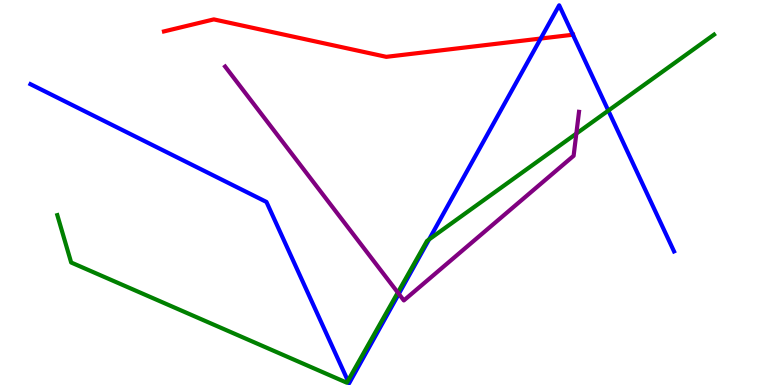[{'lines': ['blue', 'red'], 'intersections': [{'x': 6.98, 'y': 9.0}, {'x': 7.39, 'y': 9.1}]}, {'lines': ['green', 'red'], 'intersections': []}, {'lines': ['purple', 'red'], 'intersections': []}, {'lines': ['blue', 'green'], 'intersections': [{'x': 4.49, 'y': 0.109}, {'x': 5.54, 'y': 3.78}, {'x': 7.85, 'y': 7.13}]}, {'lines': ['blue', 'purple'], 'intersections': [{'x': 5.15, 'y': 2.37}]}, {'lines': ['green', 'purple'], 'intersections': [{'x': 5.13, 'y': 2.4}, {'x': 7.44, 'y': 6.53}]}]